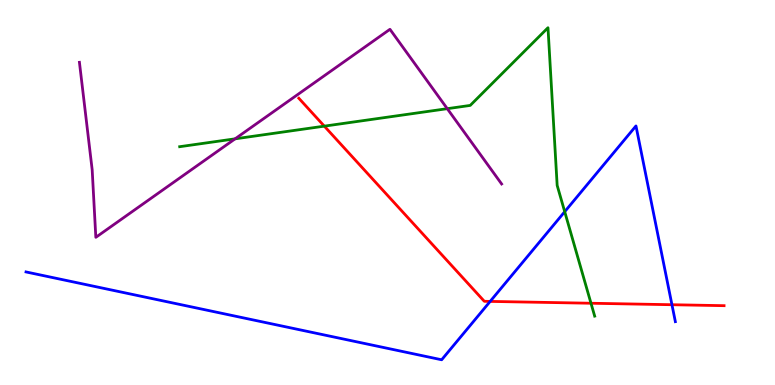[{'lines': ['blue', 'red'], 'intersections': [{'x': 6.32, 'y': 2.17}, {'x': 8.67, 'y': 2.09}]}, {'lines': ['green', 'red'], 'intersections': [{'x': 4.18, 'y': 6.72}, {'x': 7.63, 'y': 2.12}]}, {'lines': ['purple', 'red'], 'intersections': []}, {'lines': ['blue', 'green'], 'intersections': [{'x': 7.29, 'y': 4.5}]}, {'lines': ['blue', 'purple'], 'intersections': []}, {'lines': ['green', 'purple'], 'intersections': [{'x': 3.03, 'y': 6.39}, {'x': 5.77, 'y': 7.18}]}]